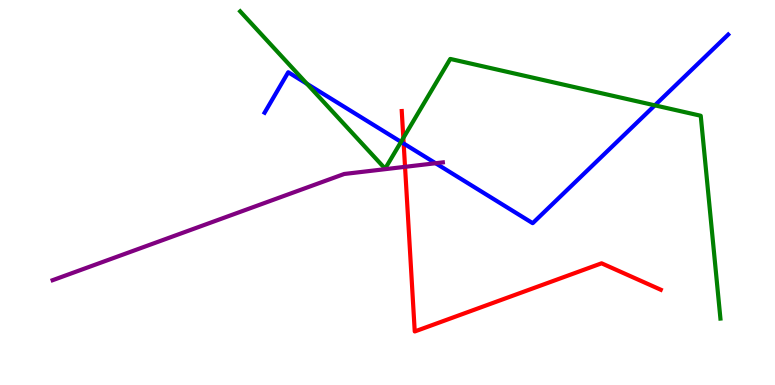[{'lines': ['blue', 'red'], 'intersections': [{'x': 5.21, 'y': 6.27}]}, {'lines': ['green', 'red'], 'intersections': [{'x': 5.2, 'y': 6.42}]}, {'lines': ['purple', 'red'], 'intersections': [{'x': 5.23, 'y': 5.67}]}, {'lines': ['blue', 'green'], 'intersections': [{'x': 3.96, 'y': 7.82}, {'x': 5.17, 'y': 6.31}, {'x': 8.45, 'y': 7.26}]}, {'lines': ['blue', 'purple'], 'intersections': [{'x': 5.62, 'y': 5.76}]}, {'lines': ['green', 'purple'], 'intersections': []}]